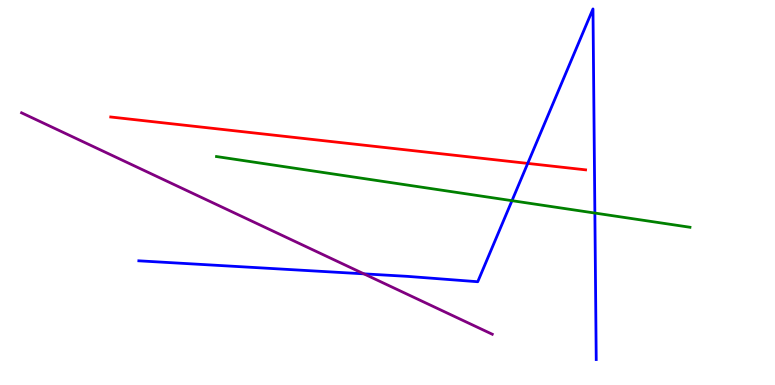[{'lines': ['blue', 'red'], 'intersections': [{'x': 6.81, 'y': 5.76}]}, {'lines': ['green', 'red'], 'intersections': []}, {'lines': ['purple', 'red'], 'intersections': []}, {'lines': ['blue', 'green'], 'intersections': [{'x': 6.61, 'y': 4.79}, {'x': 7.68, 'y': 4.47}]}, {'lines': ['blue', 'purple'], 'intersections': [{'x': 4.7, 'y': 2.89}]}, {'lines': ['green', 'purple'], 'intersections': []}]